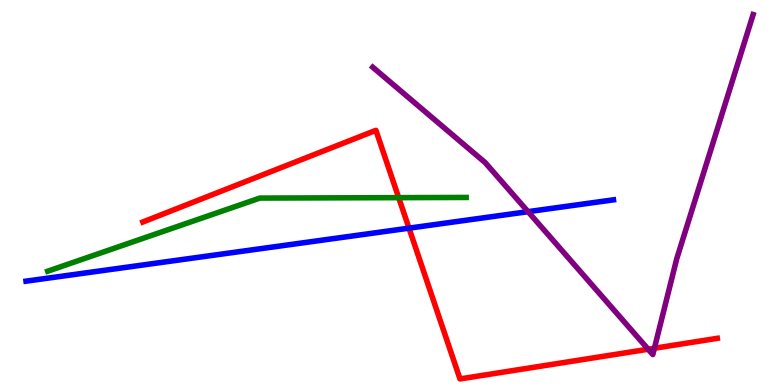[{'lines': ['blue', 'red'], 'intersections': [{'x': 5.28, 'y': 4.07}]}, {'lines': ['green', 'red'], 'intersections': [{'x': 5.14, 'y': 4.87}]}, {'lines': ['purple', 'red'], 'intersections': [{'x': 8.36, 'y': 0.929}, {'x': 8.44, 'y': 0.954}]}, {'lines': ['blue', 'green'], 'intersections': []}, {'lines': ['blue', 'purple'], 'intersections': [{'x': 6.81, 'y': 4.5}]}, {'lines': ['green', 'purple'], 'intersections': []}]